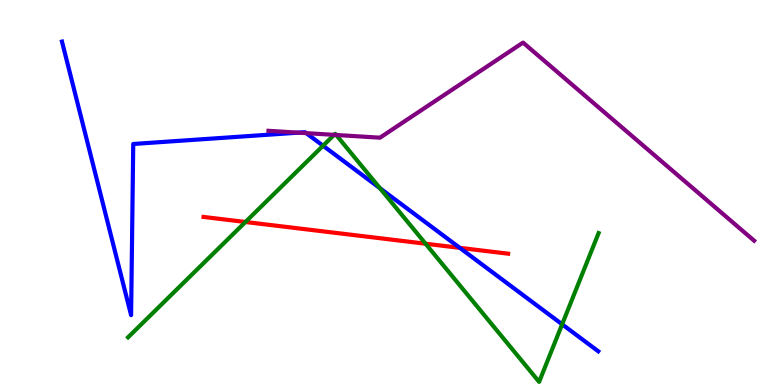[{'lines': ['blue', 'red'], 'intersections': [{'x': 5.93, 'y': 3.56}]}, {'lines': ['green', 'red'], 'intersections': [{'x': 3.17, 'y': 4.23}, {'x': 5.49, 'y': 3.67}]}, {'lines': ['purple', 'red'], 'intersections': []}, {'lines': ['blue', 'green'], 'intersections': [{'x': 4.17, 'y': 6.22}, {'x': 4.9, 'y': 5.11}, {'x': 7.25, 'y': 1.58}]}, {'lines': ['blue', 'purple'], 'intersections': [{'x': 3.85, 'y': 6.55}, {'x': 3.95, 'y': 6.54}]}, {'lines': ['green', 'purple'], 'intersections': [{'x': 4.31, 'y': 6.5}, {'x': 4.34, 'y': 6.49}]}]